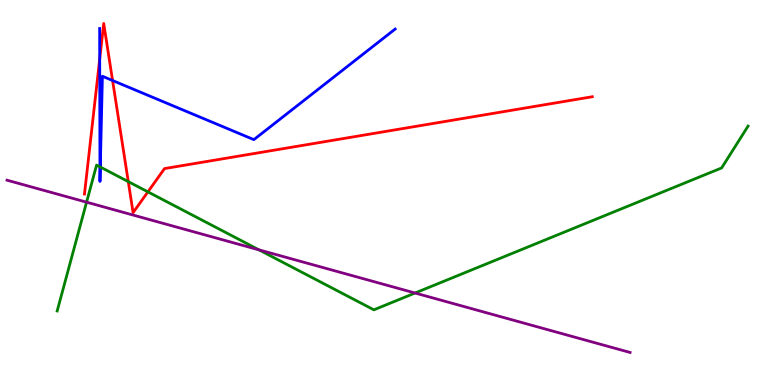[{'lines': ['blue', 'red'], 'intersections': [{'x': 1.29, 'y': 8.47}, {'x': 1.45, 'y': 7.91}]}, {'lines': ['green', 'red'], 'intersections': [{'x': 1.66, 'y': 5.28}, {'x': 1.91, 'y': 5.02}]}, {'lines': ['purple', 'red'], 'intersections': []}, {'lines': ['blue', 'green'], 'intersections': [{'x': 1.29, 'y': 5.67}, {'x': 1.29, 'y': 5.66}]}, {'lines': ['blue', 'purple'], 'intersections': []}, {'lines': ['green', 'purple'], 'intersections': [{'x': 1.12, 'y': 4.75}, {'x': 3.34, 'y': 3.51}, {'x': 5.36, 'y': 2.39}]}]